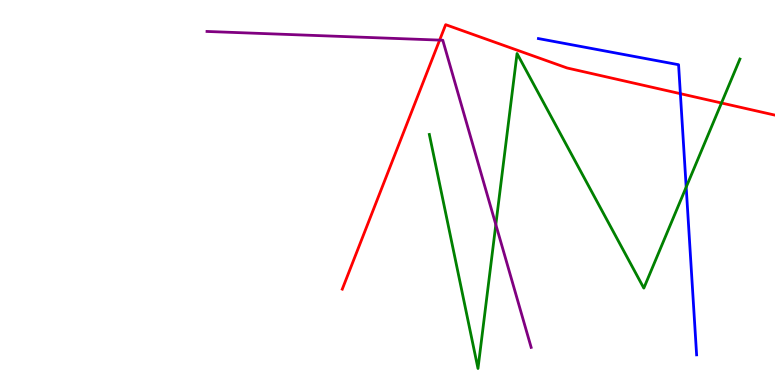[{'lines': ['blue', 'red'], 'intersections': [{'x': 8.78, 'y': 7.57}]}, {'lines': ['green', 'red'], 'intersections': [{'x': 9.31, 'y': 7.32}]}, {'lines': ['purple', 'red'], 'intersections': [{'x': 5.67, 'y': 8.96}]}, {'lines': ['blue', 'green'], 'intersections': [{'x': 8.85, 'y': 5.14}]}, {'lines': ['blue', 'purple'], 'intersections': []}, {'lines': ['green', 'purple'], 'intersections': [{'x': 6.4, 'y': 4.17}]}]